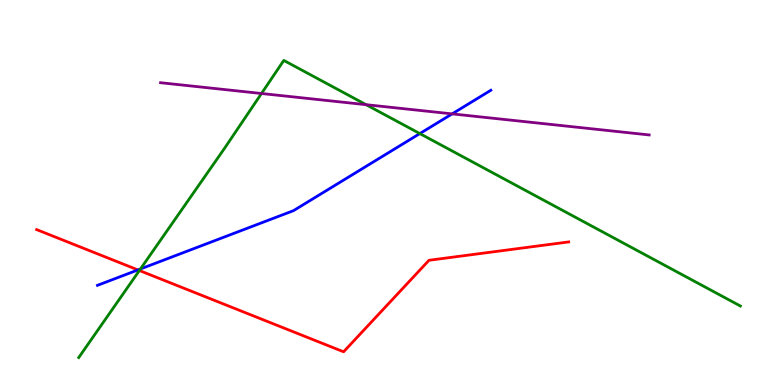[{'lines': ['blue', 'red'], 'intersections': [{'x': 1.78, 'y': 2.99}]}, {'lines': ['green', 'red'], 'intersections': [{'x': 1.8, 'y': 2.97}]}, {'lines': ['purple', 'red'], 'intersections': []}, {'lines': ['blue', 'green'], 'intersections': [{'x': 1.81, 'y': 3.01}, {'x': 5.42, 'y': 6.53}]}, {'lines': ['blue', 'purple'], 'intersections': [{'x': 5.83, 'y': 7.04}]}, {'lines': ['green', 'purple'], 'intersections': [{'x': 3.37, 'y': 7.57}, {'x': 4.72, 'y': 7.28}]}]